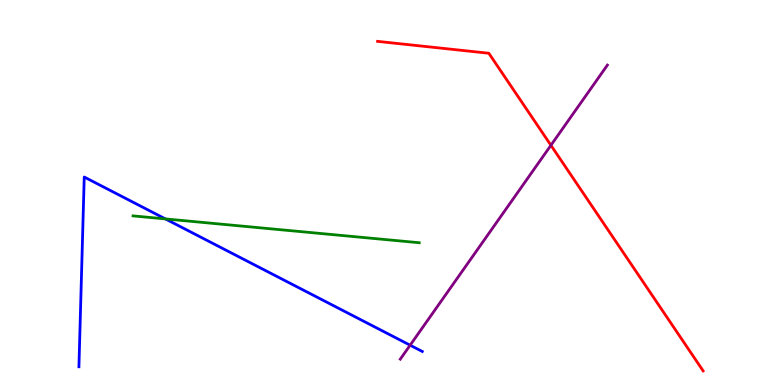[{'lines': ['blue', 'red'], 'intersections': []}, {'lines': ['green', 'red'], 'intersections': []}, {'lines': ['purple', 'red'], 'intersections': [{'x': 7.11, 'y': 6.23}]}, {'lines': ['blue', 'green'], 'intersections': [{'x': 2.13, 'y': 4.31}]}, {'lines': ['blue', 'purple'], 'intersections': [{'x': 5.29, 'y': 1.03}]}, {'lines': ['green', 'purple'], 'intersections': []}]